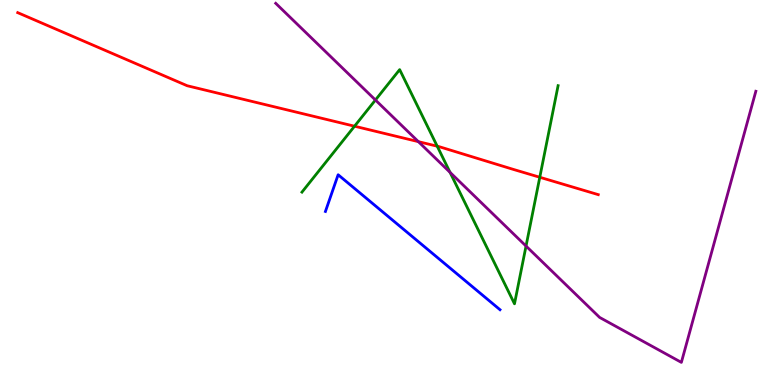[{'lines': ['blue', 'red'], 'intersections': []}, {'lines': ['green', 'red'], 'intersections': [{'x': 4.57, 'y': 6.72}, {'x': 5.64, 'y': 6.2}, {'x': 6.96, 'y': 5.4}]}, {'lines': ['purple', 'red'], 'intersections': [{'x': 5.4, 'y': 6.32}]}, {'lines': ['blue', 'green'], 'intersections': []}, {'lines': ['blue', 'purple'], 'intersections': []}, {'lines': ['green', 'purple'], 'intersections': [{'x': 4.84, 'y': 7.4}, {'x': 5.81, 'y': 5.52}, {'x': 6.79, 'y': 3.61}]}]